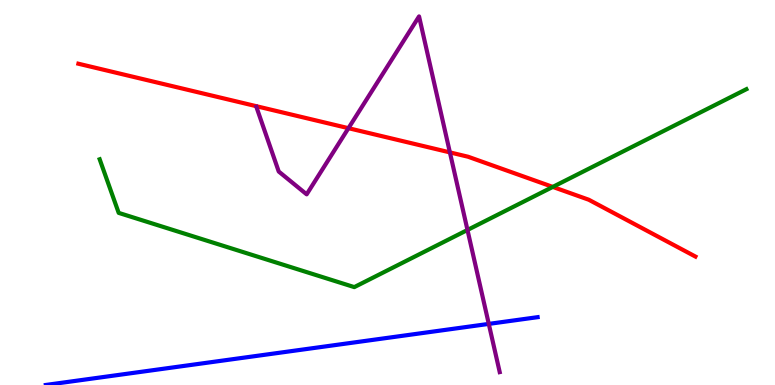[{'lines': ['blue', 'red'], 'intersections': []}, {'lines': ['green', 'red'], 'intersections': [{'x': 7.13, 'y': 5.15}]}, {'lines': ['purple', 'red'], 'intersections': [{'x': 4.5, 'y': 6.67}, {'x': 5.81, 'y': 6.04}]}, {'lines': ['blue', 'green'], 'intersections': []}, {'lines': ['blue', 'purple'], 'intersections': [{'x': 6.31, 'y': 1.59}]}, {'lines': ['green', 'purple'], 'intersections': [{'x': 6.03, 'y': 4.03}]}]